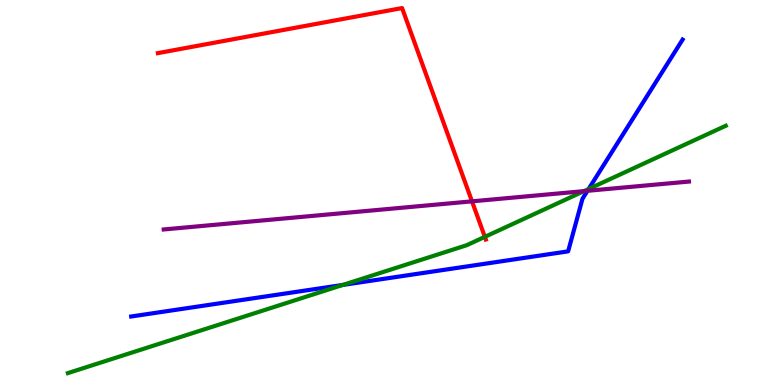[{'lines': ['blue', 'red'], 'intersections': []}, {'lines': ['green', 'red'], 'intersections': [{'x': 6.26, 'y': 3.85}]}, {'lines': ['purple', 'red'], 'intersections': [{'x': 6.09, 'y': 4.77}]}, {'lines': ['blue', 'green'], 'intersections': [{'x': 4.42, 'y': 2.6}, {'x': 7.6, 'y': 5.09}]}, {'lines': ['blue', 'purple'], 'intersections': [{'x': 7.58, 'y': 5.04}]}, {'lines': ['green', 'purple'], 'intersections': [{'x': 7.54, 'y': 5.04}]}]